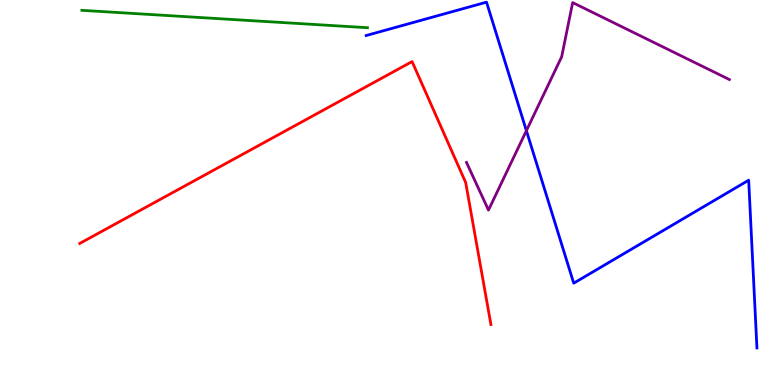[{'lines': ['blue', 'red'], 'intersections': []}, {'lines': ['green', 'red'], 'intersections': []}, {'lines': ['purple', 'red'], 'intersections': []}, {'lines': ['blue', 'green'], 'intersections': []}, {'lines': ['blue', 'purple'], 'intersections': [{'x': 6.79, 'y': 6.61}]}, {'lines': ['green', 'purple'], 'intersections': []}]